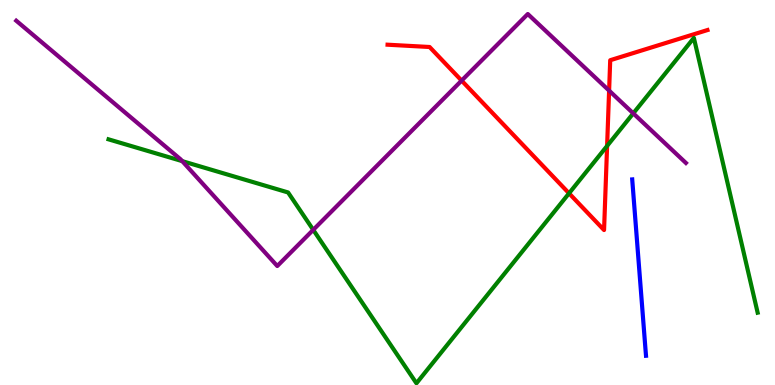[{'lines': ['blue', 'red'], 'intersections': []}, {'lines': ['green', 'red'], 'intersections': [{'x': 7.34, 'y': 4.98}, {'x': 7.83, 'y': 6.21}]}, {'lines': ['purple', 'red'], 'intersections': [{'x': 5.96, 'y': 7.91}, {'x': 7.86, 'y': 7.65}]}, {'lines': ['blue', 'green'], 'intersections': []}, {'lines': ['blue', 'purple'], 'intersections': []}, {'lines': ['green', 'purple'], 'intersections': [{'x': 2.35, 'y': 5.81}, {'x': 4.04, 'y': 4.03}, {'x': 8.17, 'y': 7.06}]}]